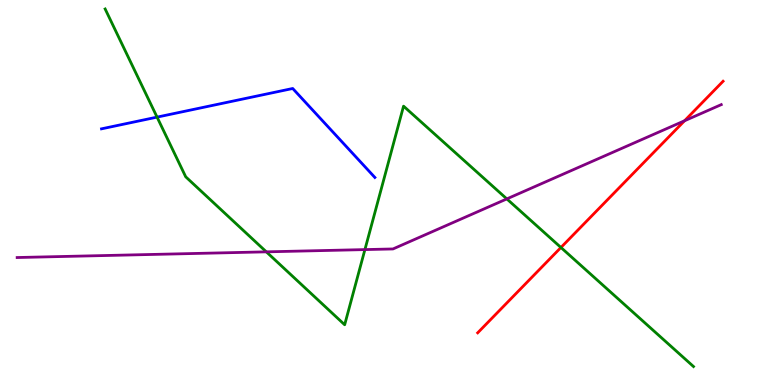[{'lines': ['blue', 'red'], 'intersections': []}, {'lines': ['green', 'red'], 'intersections': [{'x': 7.24, 'y': 3.57}]}, {'lines': ['purple', 'red'], 'intersections': [{'x': 8.83, 'y': 6.86}]}, {'lines': ['blue', 'green'], 'intersections': [{'x': 2.03, 'y': 6.96}]}, {'lines': ['blue', 'purple'], 'intersections': []}, {'lines': ['green', 'purple'], 'intersections': [{'x': 3.44, 'y': 3.46}, {'x': 4.71, 'y': 3.52}, {'x': 6.54, 'y': 4.83}]}]